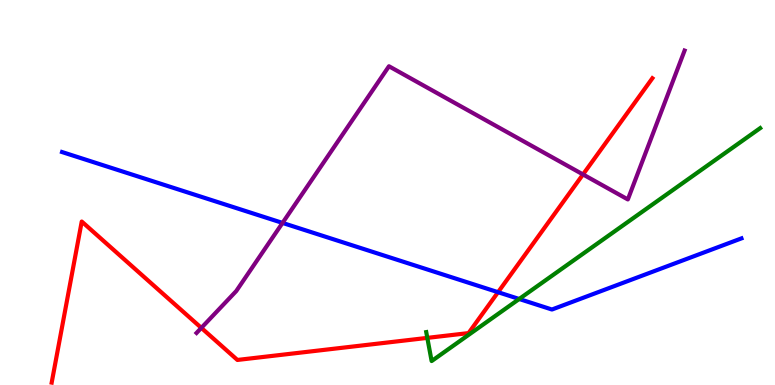[{'lines': ['blue', 'red'], 'intersections': [{'x': 6.43, 'y': 2.41}]}, {'lines': ['green', 'red'], 'intersections': [{'x': 5.51, 'y': 1.22}]}, {'lines': ['purple', 'red'], 'intersections': [{'x': 2.6, 'y': 1.48}, {'x': 7.52, 'y': 5.47}]}, {'lines': ['blue', 'green'], 'intersections': [{'x': 6.7, 'y': 2.23}]}, {'lines': ['blue', 'purple'], 'intersections': [{'x': 3.65, 'y': 4.21}]}, {'lines': ['green', 'purple'], 'intersections': []}]